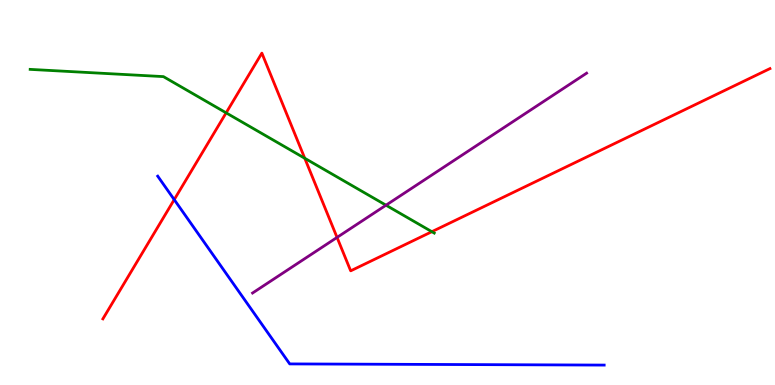[{'lines': ['blue', 'red'], 'intersections': [{'x': 2.25, 'y': 4.81}]}, {'lines': ['green', 'red'], 'intersections': [{'x': 2.92, 'y': 7.07}, {'x': 3.93, 'y': 5.89}, {'x': 5.57, 'y': 3.98}]}, {'lines': ['purple', 'red'], 'intersections': [{'x': 4.35, 'y': 3.83}]}, {'lines': ['blue', 'green'], 'intersections': []}, {'lines': ['blue', 'purple'], 'intersections': []}, {'lines': ['green', 'purple'], 'intersections': [{'x': 4.98, 'y': 4.67}]}]